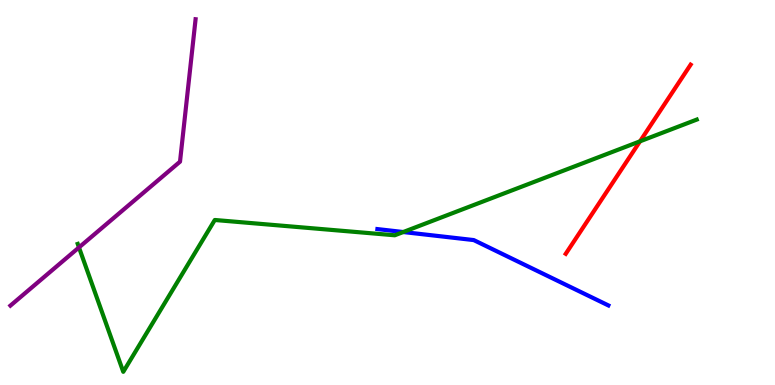[{'lines': ['blue', 'red'], 'intersections': []}, {'lines': ['green', 'red'], 'intersections': [{'x': 8.26, 'y': 6.33}]}, {'lines': ['purple', 'red'], 'intersections': []}, {'lines': ['blue', 'green'], 'intersections': [{'x': 5.2, 'y': 3.97}]}, {'lines': ['blue', 'purple'], 'intersections': []}, {'lines': ['green', 'purple'], 'intersections': [{'x': 1.02, 'y': 3.57}]}]